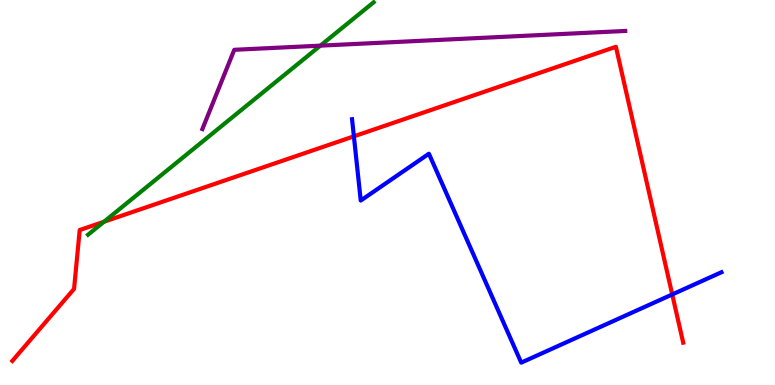[{'lines': ['blue', 'red'], 'intersections': [{'x': 4.57, 'y': 6.46}, {'x': 8.67, 'y': 2.35}]}, {'lines': ['green', 'red'], 'intersections': [{'x': 1.34, 'y': 4.24}]}, {'lines': ['purple', 'red'], 'intersections': []}, {'lines': ['blue', 'green'], 'intersections': []}, {'lines': ['blue', 'purple'], 'intersections': []}, {'lines': ['green', 'purple'], 'intersections': [{'x': 4.13, 'y': 8.81}]}]